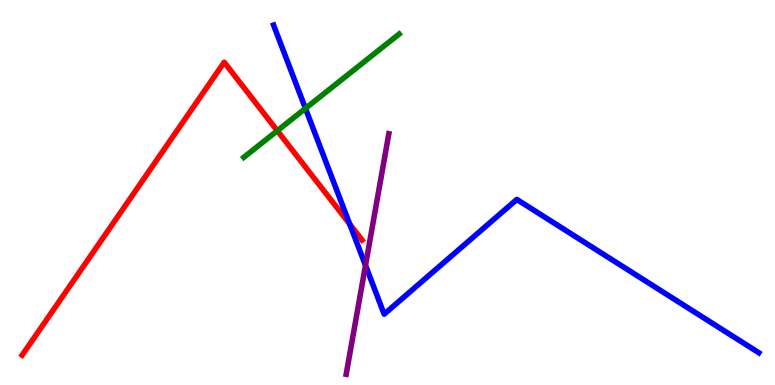[{'lines': ['blue', 'red'], 'intersections': [{'x': 4.51, 'y': 4.18}]}, {'lines': ['green', 'red'], 'intersections': [{'x': 3.58, 'y': 6.6}]}, {'lines': ['purple', 'red'], 'intersections': []}, {'lines': ['blue', 'green'], 'intersections': [{'x': 3.94, 'y': 7.18}]}, {'lines': ['blue', 'purple'], 'intersections': [{'x': 4.72, 'y': 3.11}]}, {'lines': ['green', 'purple'], 'intersections': []}]